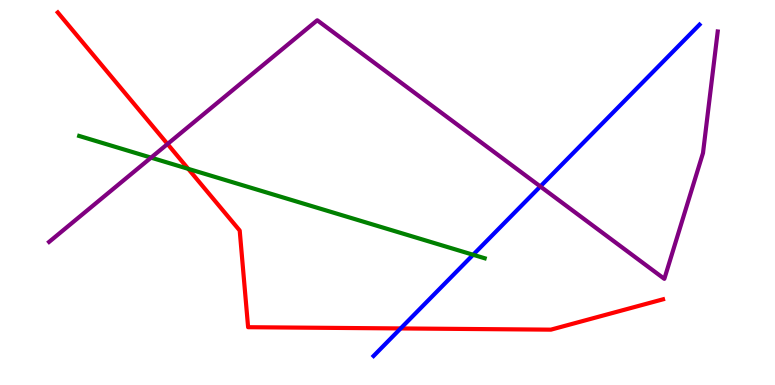[{'lines': ['blue', 'red'], 'intersections': [{'x': 5.17, 'y': 1.47}]}, {'lines': ['green', 'red'], 'intersections': [{'x': 2.43, 'y': 5.61}]}, {'lines': ['purple', 'red'], 'intersections': [{'x': 2.16, 'y': 6.26}]}, {'lines': ['blue', 'green'], 'intersections': [{'x': 6.1, 'y': 3.38}]}, {'lines': ['blue', 'purple'], 'intersections': [{'x': 6.97, 'y': 5.16}]}, {'lines': ['green', 'purple'], 'intersections': [{'x': 1.95, 'y': 5.91}]}]